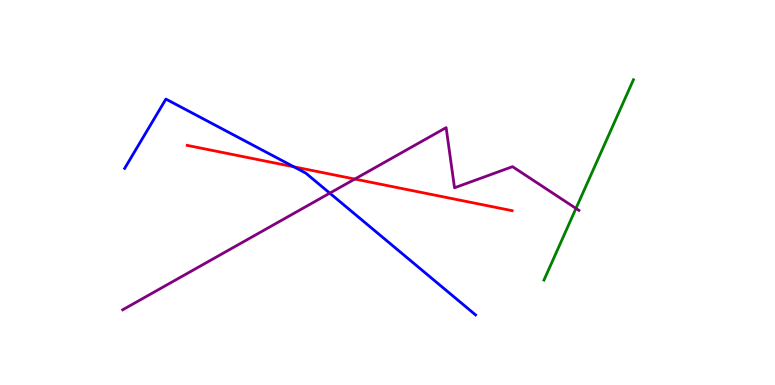[{'lines': ['blue', 'red'], 'intersections': [{'x': 3.79, 'y': 5.67}]}, {'lines': ['green', 'red'], 'intersections': []}, {'lines': ['purple', 'red'], 'intersections': [{'x': 4.58, 'y': 5.35}]}, {'lines': ['blue', 'green'], 'intersections': []}, {'lines': ['blue', 'purple'], 'intersections': [{'x': 4.26, 'y': 4.98}]}, {'lines': ['green', 'purple'], 'intersections': [{'x': 7.43, 'y': 4.59}]}]